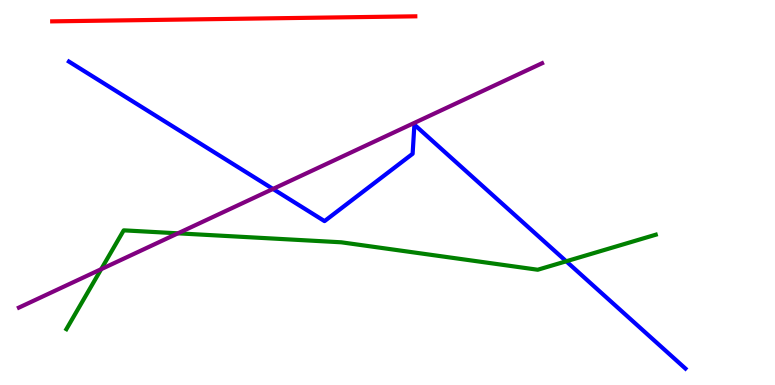[{'lines': ['blue', 'red'], 'intersections': []}, {'lines': ['green', 'red'], 'intersections': []}, {'lines': ['purple', 'red'], 'intersections': []}, {'lines': ['blue', 'green'], 'intersections': [{'x': 7.31, 'y': 3.21}]}, {'lines': ['blue', 'purple'], 'intersections': [{'x': 3.52, 'y': 5.09}]}, {'lines': ['green', 'purple'], 'intersections': [{'x': 1.31, 'y': 3.01}, {'x': 2.3, 'y': 3.94}]}]